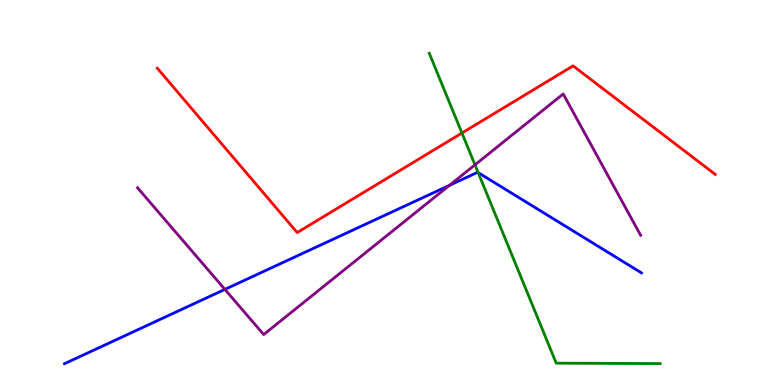[{'lines': ['blue', 'red'], 'intersections': []}, {'lines': ['green', 'red'], 'intersections': [{'x': 5.96, 'y': 6.54}]}, {'lines': ['purple', 'red'], 'intersections': []}, {'lines': ['blue', 'green'], 'intersections': [{'x': 6.17, 'y': 5.52}]}, {'lines': ['blue', 'purple'], 'intersections': [{'x': 2.9, 'y': 2.48}, {'x': 5.8, 'y': 5.19}]}, {'lines': ['green', 'purple'], 'intersections': [{'x': 6.13, 'y': 5.72}]}]